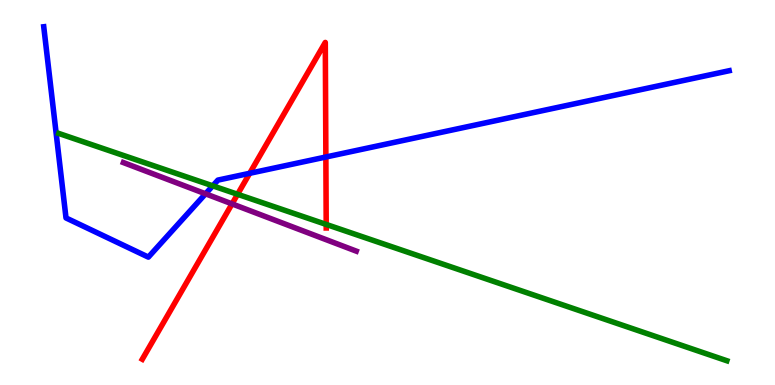[{'lines': ['blue', 'red'], 'intersections': [{'x': 3.22, 'y': 5.5}, {'x': 4.2, 'y': 5.92}]}, {'lines': ['green', 'red'], 'intersections': [{'x': 3.07, 'y': 4.95}, {'x': 4.21, 'y': 4.17}]}, {'lines': ['purple', 'red'], 'intersections': [{'x': 2.99, 'y': 4.7}]}, {'lines': ['blue', 'green'], 'intersections': [{'x': 2.75, 'y': 5.17}]}, {'lines': ['blue', 'purple'], 'intersections': [{'x': 2.65, 'y': 4.97}]}, {'lines': ['green', 'purple'], 'intersections': []}]